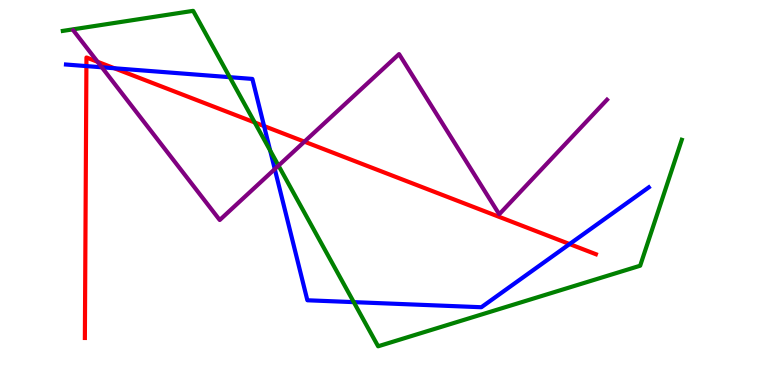[{'lines': ['blue', 'red'], 'intersections': [{'x': 1.11, 'y': 8.28}, {'x': 1.48, 'y': 8.23}, {'x': 3.41, 'y': 6.73}, {'x': 7.35, 'y': 3.66}]}, {'lines': ['green', 'red'], 'intersections': [{'x': 3.29, 'y': 6.82}]}, {'lines': ['purple', 'red'], 'intersections': [{'x': 1.26, 'y': 8.4}, {'x': 3.93, 'y': 6.32}]}, {'lines': ['blue', 'green'], 'intersections': [{'x': 2.96, 'y': 8.0}, {'x': 3.49, 'y': 6.09}, {'x': 4.56, 'y': 2.15}]}, {'lines': ['blue', 'purple'], 'intersections': [{'x': 1.31, 'y': 8.25}, {'x': 3.55, 'y': 5.61}]}, {'lines': ['green', 'purple'], 'intersections': [{'x': 3.59, 'y': 5.7}]}]